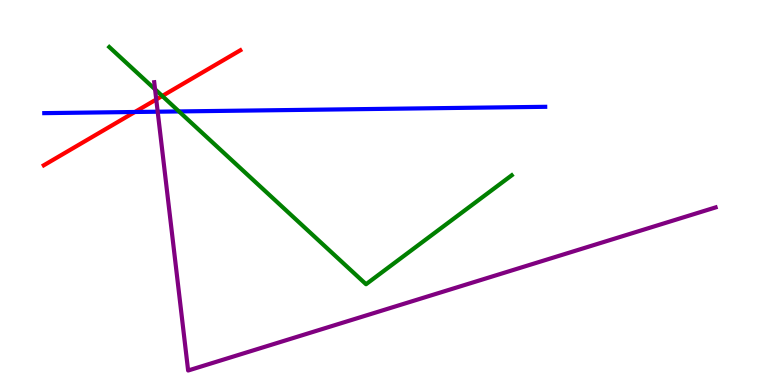[{'lines': ['blue', 'red'], 'intersections': [{'x': 1.74, 'y': 7.09}]}, {'lines': ['green', 'red'], 'intersections': [{'x': 2.09, 'y': 7.51}]}, {'lines': ['purple', 'red'], 'intersections': [{'x': 2.02, 'y': 7.42}]}, {'lines': ['blue', 'green'], 'intersections': [{'x': 2.31, 'y': 7.11}]}, {'lines': ['blue', 'purple'], 'intersections': [{'x': 2.03, 'y': 7.1}]}, {'lines': ['green', 'purple'], 'intersections': [{'x': 2.0, 'y': 7.68}]}]